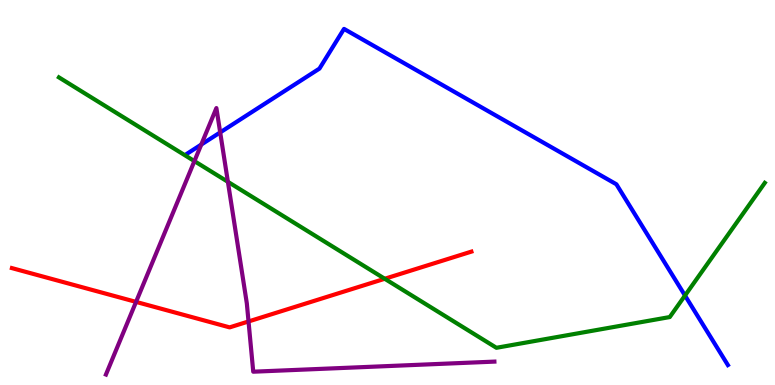[{'lines': ['blue', 'red'], 'intersections': []}, {'lines': ['green', 'red'], 'intersections': [{'x': 4.96, 'y': 2.76}]}, {'lines': ['purple', 'red'], 'intersections': [{'x': 1.76, 'y': 2.16}, {'x': 3.21, 'y': 1.65}]}, {'lines': ['blue', 'green'], 'intersections': [{'x': 8.84, 'y': 2.32}]}, {'lines': ['blue', 'purple'], 'intersections': [{'x': 2.6, 'y': 6.24}, {'x': 2.84, 'y': 6.56}]}, {'lines': ['green', 'purple'], 'intersections': [{'x': 2.51, 'y': 5.82}, {'x': 2.94, 'y': 5.28}]}]